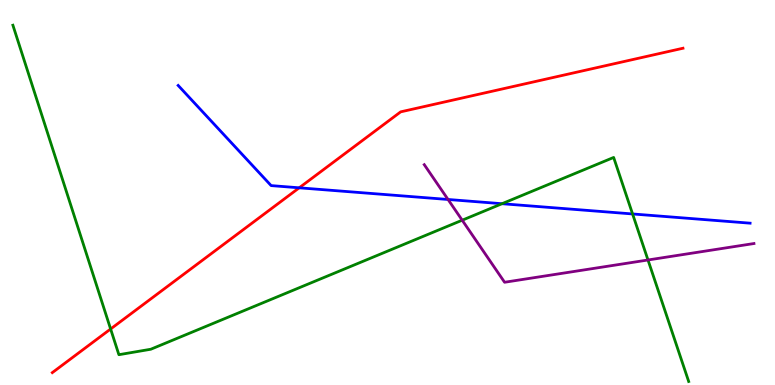[{'lines': ['blue', 'red'], 'intersections': [{'x': 3.86, 'y': 5.12}]}, {'lines': ['green', 'red'], 'intersections': [{'x': 1.43, 'y': 1.45}]}, {'lines': ['purple', 'red'], 'intersections': []}, {'lines': ['blue', 'green'], 'intersections': [{'x': 6.48, 'y': 4.71}, {'x': 8.16, 'y': 4.44}]}, {'lines': ['blue', 'purple'], 'intersections': [{'x': 5.78, 'y': 4.82}]}, {'lines': ['green', 'purple'], 'intersections': [{'x': 5.96, 'y': 4.28}, {'x': 8.36, 'y': 3.25}]}]